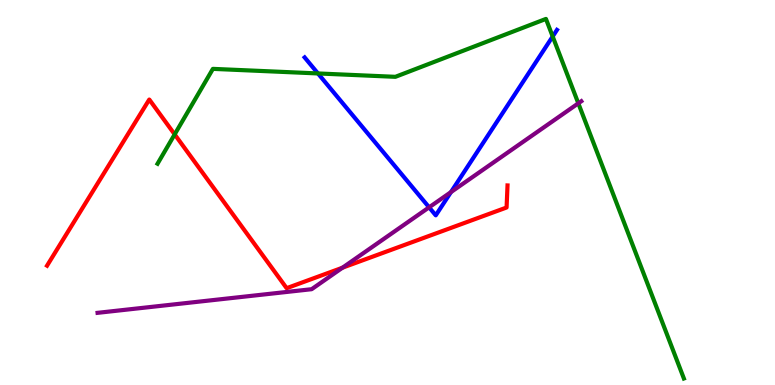[{'lines': ['blue', 'red'], 'intersections': []}, {'lines': ['green', 'red'], 'intersections': [{'x': 2.25, 'y': 6.51}]}, {'lines': ['purple', 'red'], 'intersections': [{'x': 4.42, 'y': 3.05}]}, {'lines': ['blue', 'green'], 'intersections': [{'x': 4.1, 'y': 8.09}, {'x': 7.13, 'y': 9.05}]}, {'lines': ['blue', 'purple'], 'intersections': [{'x': 5.54, 'y': 4.61}, {'x': 5.82, 'y': 5.01}]}, {'lines': ['green', 'purple'], 'intersections': [{'x': 7.46, 'y': 7.32}]}]